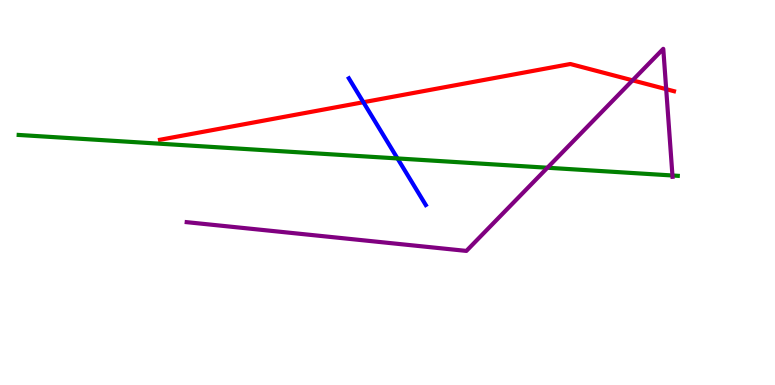[{'lines': ['blue', 'red'], 'intersections': [{'x': 4.69, 'y': 7.34}]}, {'lines': ['green', 'red'], 'intersections': []}, {'lines': ['purple', 'red'], 'intersections': [{'x': 8.16, 'y': 7.91}, {'x': 8.6, 'y': 7.68}]}, {'lines': ['blue', 'green'], 'intersections': [{'x': 5.13, 'y': 5.88}]}, {'lines': ['blue', 'purple'], 'intersections': []}, {'lines': ['green', 'purple'], 'intersections': [{'x': 7.06, 'y': 5.64}, {'x': 8.68, 'y': 5.44}]}]